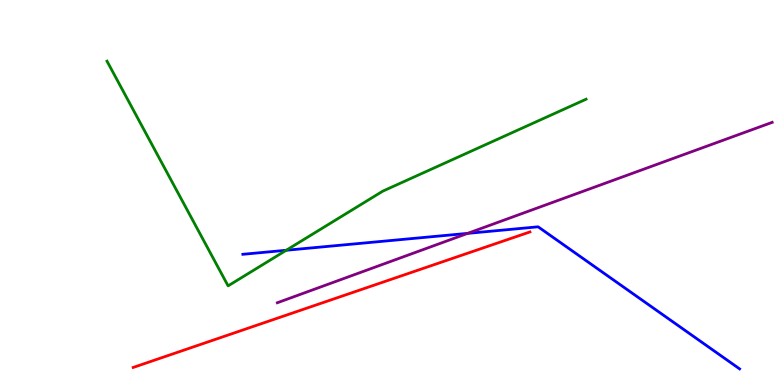[{'lines': ['blue', 'red'], 'intersections': []}, {'lines': ['green', 'red'], 'intersections': []}, {'lines': ['purple', 'red'], 'intersections': []}, {'lines': ['blue', 'green'], 'intersections': [{'x': 3.69, 'y': 3.5}]}, {'lines': ['blue', 'purple'], 'intersections': [{'x': 6.03, 'y': 3.94}]}, {'lines': ['green', 'purple'], 'intersections': []}]